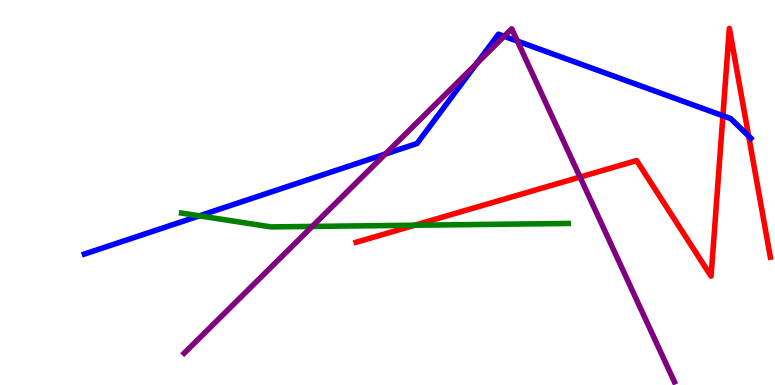[{'lines': ['blue', 'red'], 'intersections': [{'x': 9.33, 'y': 6.99}, {'x': 9.66, 'y': 6.47}]}, {'lines': ['green', 'red'], 'intersections': [{'x': 5.35, 'y': 4.15}]}, {'lines': ['purple', 'red'], 'intersections': [{'x': 7.48, 'y': 5.4}]}, {'lines': ['blue', 'green'], 'intersections': [{'x': 2.57, 'y': 4.39}]}, {'lines': ['blue', 'purple'], 'intersections': [{'x': 4.97, 'y': 6.0}, {'x': 6.15, 'y': 8.35}, {'x': 6.51, 'y': 9.06}, {'x': 6.68, 'y': 8.93}]}, {'lines': ['green', 'purple'], 'intersections': [{'x': 4.03, 'y': 4.12}]}]